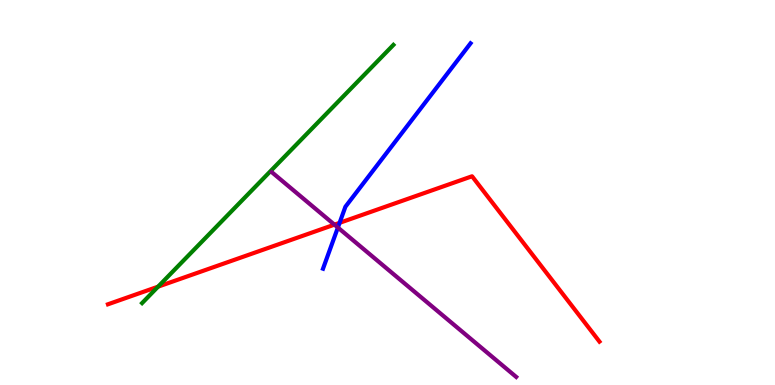[{'lines': ['blue', 'red'], 'intersections': [{'x': 4.38, 'y': 4.21}]}, {'lines': ['green', 'red'], 'intersections': [{'x': 2.04, 'y': 2.55}]}, {'lines': ['purple', 'red'], 'intersections': [{'x': 4.32, 'y': 4.16}]}, {'lines': ['blue', 'green'], 'intersections': []}, {'lines': ['blue', 'purple'], 'intersections': [{'x': 4.36, 'y': 4.09}]}, {'lines': ['green', 'purple'], 'intersections': []}]